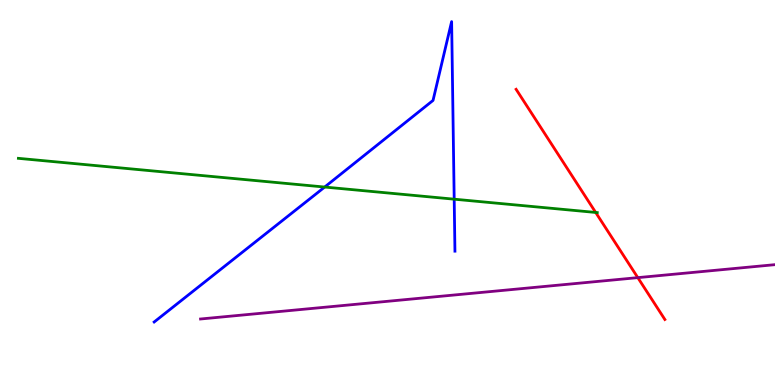[{'lines': ['blue', 'red'], 'intersections': []}, {'lines': ['green', 'red'], 'intersections': [{'x': 7.69, 'y': 4.48}]}, {'lines': ['purple', 'red'], 'intersections': [{'x': 8.23, 'y': 2.79}]}, {'lines': ['blue', 'green'], 'intersections': [{'x': 4.19, 'y': 5.14}, {'x': 5.86, 'y': 4.83}]}, {'lines': ['blue', 'purple'], 'intersections': []}, {'lines': ['green', 'purple'], 'intersections': []}]